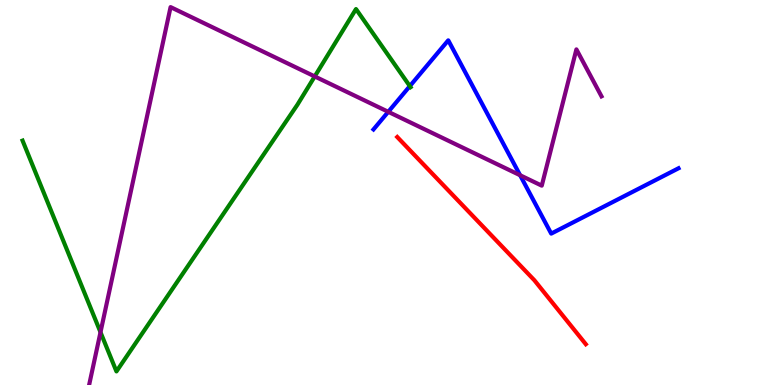[{'lines': ['blue', 'red'], 'intersections': []}, {'lines': ['green', 'red'], 'intersections': []}, {'lines': ['purple', 'red'], 'intersections': []}, {'lines': ['blue', 'green'], 'intersections': [{'x': 5.29, 'y': 7.76}]}, {'lines': ['blue', 'purple'], 'intersections': [{'x': 5.01, 'y': 7.1}, {'x': 6.71, 'y': 5.45}]}, {'lines': ['green', 'purple'], 'intersections': [{'x': 1.3, 'y': 1.37}, {'x': 4.06, 'y': 8.01}]}]